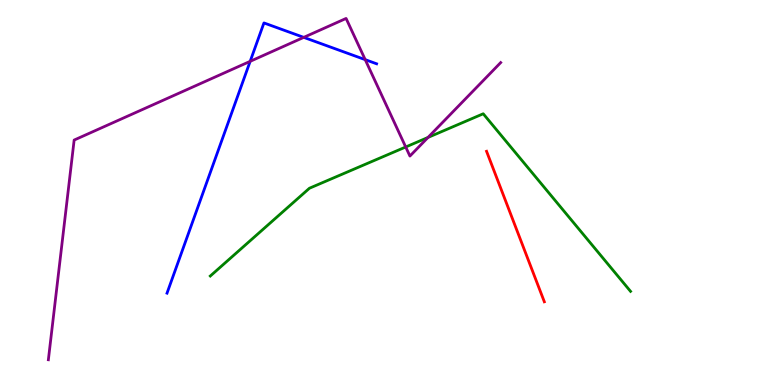[{'lines': ['blue', 'red'], 'intersections': []}, {'lines': ['green', 'red'], 'intersections': []}, {'lines': ['purple', 'red'], 'intersections': []}, {'lines': ['blue', 'green'], 'intersections': []}, {'lines': ['blue', 'purple'], 'intersections': [{'x': 3.23, 'y': 8.41}, {'x': 3.92, 'y': 9.03}, {'x': 4.71, 'y': 8.45}]}, {'lines': ['green', 'purple'], 'intersections': [{'x': 5.23, 'y': 6.18}, {'x': 5.52, 'y': 6.43}]}]